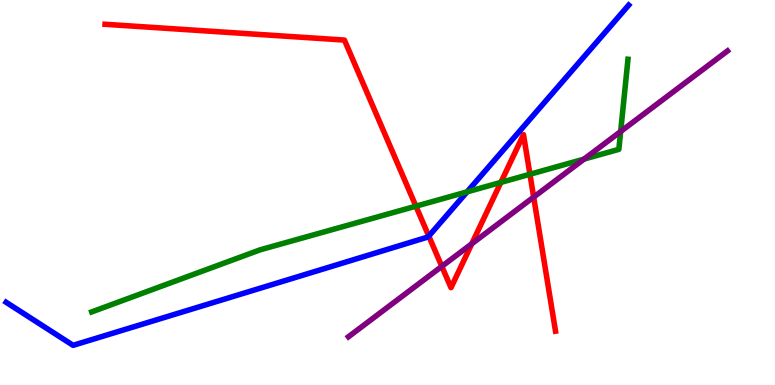[{'lines': ['blue', 'red'], 'intersections': [{'x': 5.53, 'y': 3.87}]}, {'lines': ['green', 'red'], 'intersections': [{'x': 5.37, 'y': 4.64}, {'x': 6.46, 'y': 5.26}, {'x': 6.84, 'y': 5.47}]}, {'lines': ['purple', 'red'], 'intersections': [{'x': 5.7, 'y': 3.08}, {'x': 6.09, 'y': 3.67}, {'x': 6.89, 'y': 4.88}]}, {'lines': ['blue', 'green'], 'intersections': [{'x': 6.03, 'y': 5.02}]}, {'lines': ['blue', 'purple'], 'intersections': []}, {'lines': ['green', 'purple'], 'intersections': [{'x': 7.54, 'y': 5.87}, {'x': 8.01, 'y': 6.58}]}]